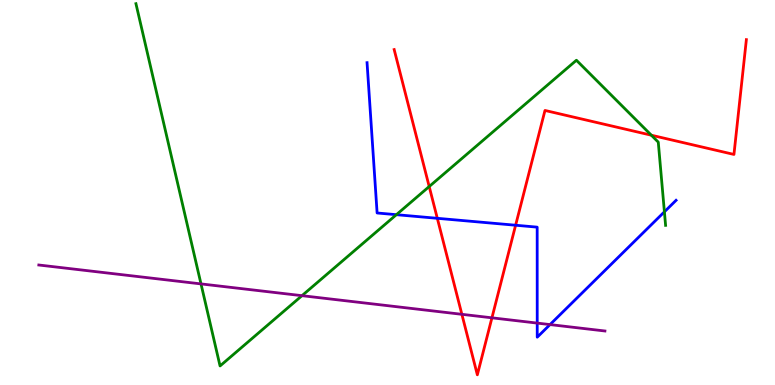[{'lines': ['blue', 'red'], 'intersections': [{'x': 5.64, 'y': 4.33}, {'x': 6.65, 'y': 4.15}]}, {'lines': ['green', 'red'], 'intersections': [{'x': 5.54, 'y': 5.15}, {'x': 8.4, 'y': 6.49}]}, {'lines': ['purple', 'red'], 'intersections': [{'x': 5.96, 'y': 1.84}, {'x': 6.35, 'y': 1.75}]}, {'lines': ['blue', 'green'], 'intersections': [{'x': 5.11, 'y': 4.42}, {'x': 8.57, 'y': 4.5}]}, {'lines': ['blue', 'purple'], 'intersections': [{'x': 6.93, 'y': 1.61}, {'x': 7.1, 'y': 1.57}]}, {'lines': ['green', 'purple'], 'intersections': [{'x': 2.59, 'y': 2.63}, {'x': 3.9, 'y': 2.32}]}]